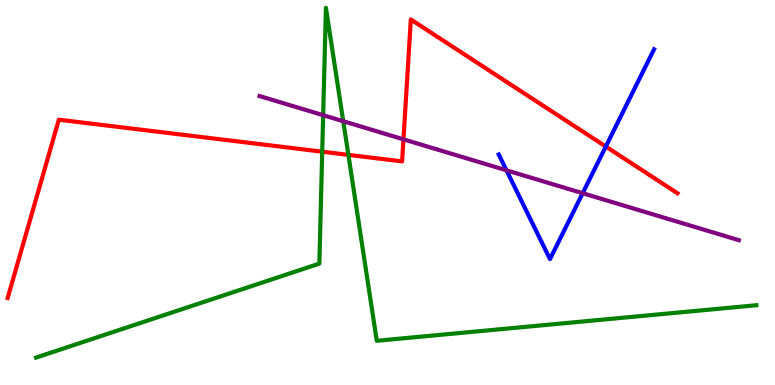[{'lines': ['blue', 'red'], 'intersections': [{'x': 7.82, 'y': 6.19}]}, {'lines': ['green', 'red'], 'intersections': [{'x': 4.16, 'y': 6.06}, {'x': 4.5, 'y': 5.98}]}, {'lines': ['purple', 'red'], 'intersections': [{'x': 5.21, 'y': 6.38}]}, {'lines': ['blue', 'green'], 'intersections': []}, {'lines': ['blue', 'purple'], 'intersections': [{'x': 6.54, 'y': 5.58}, {'x': 7.52, 'y': 4.98}]}, {'lines': ['green', 'purple'], 'intersections': [{'x': 4.17, 'y': 7.01}, {'x': 4.43, 'y': 6.85}]}]